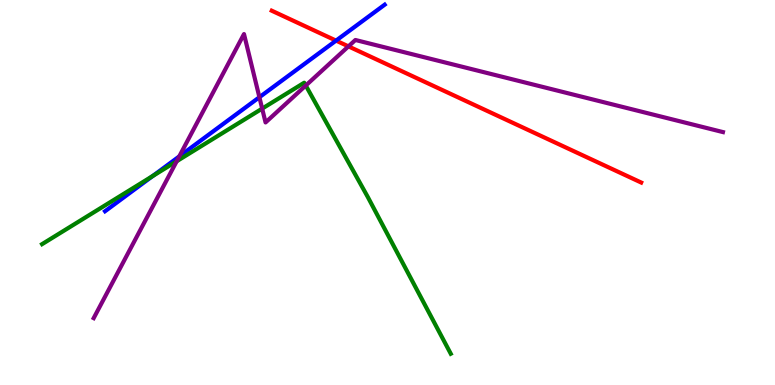[{'lines': ['blue', 'red'], 'intersections': [{'x': 4.34, 'y': 8.95}]}, {'lines': ['green', 'red'], 'intersections': []}, {'lines': ['purple', 'red'], 'intersections': [{'x': 4.5, 'y': 8.8}]}, {'lines': ['blue', 'green'], 'intersections': [{'x': 1.97, 'y': 5.43}]}, {'lines': ['blue', 'purple'], 'intersections': [{'x': 2.31, 'y': 5.94}, {'x': 3.35, 'y': 7.47}]}, {'lines': ['green', 'purple'], 'intersections': [{'x': 2.28, 'y': 5.81}, {'x': 3.38, 'y': 7.18}, {'x': 3.95, 'y': 7.78}]}]